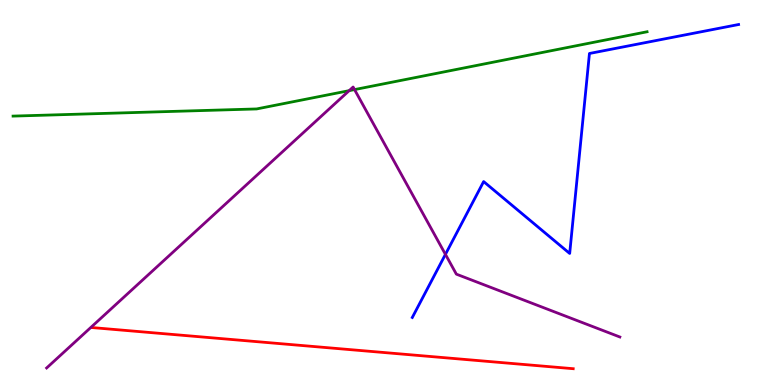[{'lines': ['blue', 'red'], 'intersections': []}, {'lines': ['green', 'red'], 'intersections': []}, {'lines': ['purple', 'red'], 'intersections': []}, {'lines': ['blue', 'green'], 'intersections': []}, {'lines': ['blue', 'purple'], 'intersections': [{'x': 5.75, 'y': 3.39}]}, {'lines': ['green', 'purple'], 'intersections': [{'x': 4.51, 'y': 7.65}, {'x': 4.57, 'y': 7.67}]}]